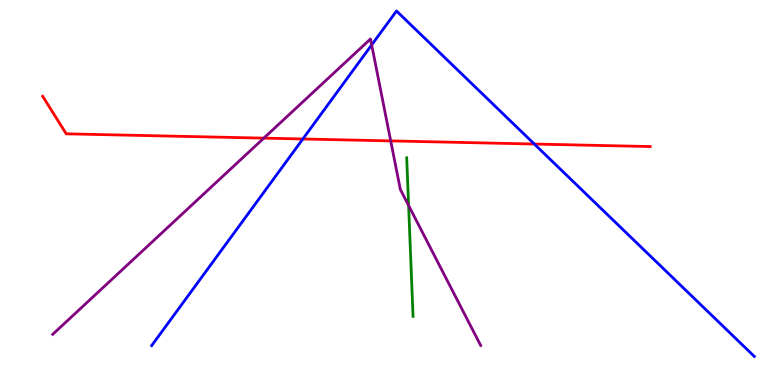[{'lines': ['blue', 'red'], 'intersections': [{'x': 3.91, 'y': 6.39}, {'x': 6.89, 'y': 6.26}]}, {'lines': ['green', 'red'], 'intersections': []}, {'lines': ['purple', 'red'], 'intersections': [{'x': 3.4, 'y': 6.41}, {'x': 5.04, 'y': 6.34}]}, {'lines': ['blue', 'green'], 'intersections': []}, {'lines': ['blue', 'purple'], 'intersections': [{'x': 4.8, 'y': 8.83}]}, {'lines': ['green', 'purple'], 'intersections': [{'x': 5.27, 'y': 4.66}]}]